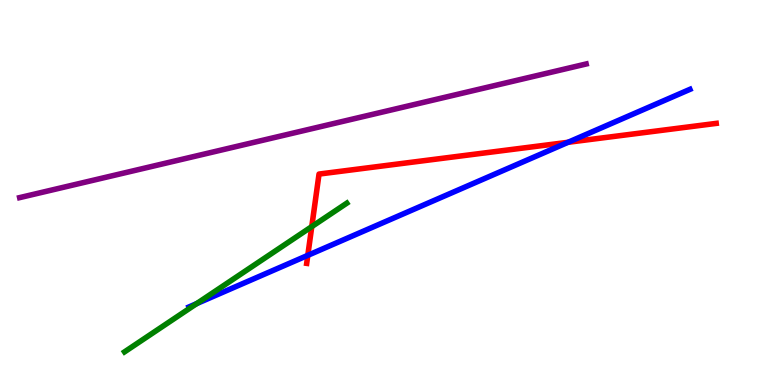[{'lines': ['blue', 'red'], 'intersections': [{'x': 3.97, 'y': 3.37}, {'x': 7.33, 'y': 6.3}]}, {'lines': ['green', 'red'], 'intersections': [{'x': 4.02, 'y': 4.11}]}, {'lines': ['purple', 'red'], 'intersections': []}, {'lines': ['blue', 'green'], 'intersections': [{'x': 2.54, 'y': 2.11}]}, {'lines': ['blue', 'purple'], 'intersections': []}, {'lines': ['green', 'purple'], 'intersections': []}]